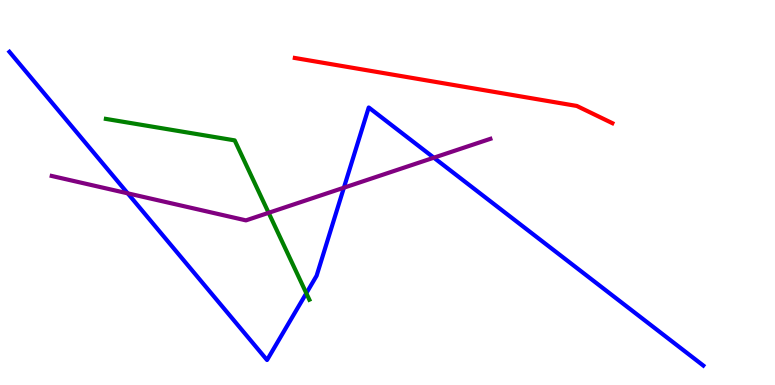[{'lines': ['blue', 'red'], 'intersections': []}, {'lines': ['green', 'red'], 'intersections': []}, {'lines': ['purple', 'red'], 'intersections': []}, {'lines': ['blue', 'green'], 'intersections': [{'x': 3.95, 'y': 2.38}]}, {'lines': ['blue', 'purple'], 'intersections': [{'x': 1.65, 'y': 4.98}, {'x': 4.44, 'y': 5.12}, {'x': 5.6, 'y': 5.9}]}, {'lines': ['green', 'purple'], 'intersections': [{'x': 3.47, 'y': 4.47}]}]